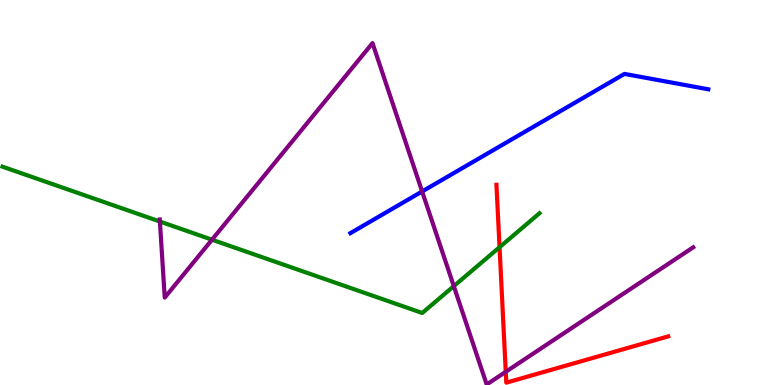[{'lines': ['blue', 'red'], 'intersections': []}, {'lines': ['green', 'red'], 'intersections': [{'x': 6.45, 'y': 3.58}]}, {'lines': ['purple', 'red'], 'intersections': [{'x': 6.53, 'y': 0.342}]}, {'lines': ['blue', 'green'], 'intersections': []}, {'lines': ['blue', 'purple'], 'intersections': [{'x': 5.45, 'y': 5.03}]}, {'lines': ['green', 'purple'], 'intersections': [{'x': 2.06, 'y': 4.25}, {'x': 2.74, 'y': 3.77}, {'x': 5.86, 'y': 2.57}]}]